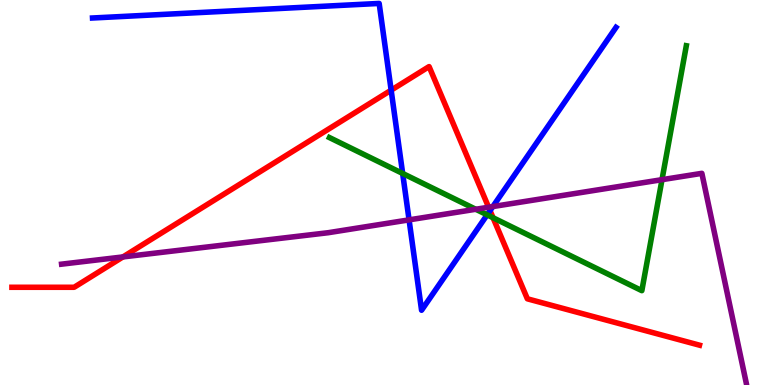[{'lines': ['blue', 'red'], 'intersections': [{'x': 5.05, 'y': 7.66}, {'x': 6.32, 'y': 4.53}]}, {'lines': ['green', 'red'], 'intersections': [{'x': 6.36, 'y': 4.34}]}, {'lines': ['purple', 'red'], 'intersections': [{'x': 1.59, 'y': 3.33}, {'x': 6.3, 'y': 4.62}]}, {'lines': ['blue', 'green'], 'intersections': [{'x': 5.2, 'y': 5.49}, {'x': 6.29, 'y': 4.42}]}, {'lines': ['blue', 'purple'], 'intersections': [{'x': 5.28, 'y': 4.29}, {'x': 6.36, 'y': 4.64}]}, {'lines': ['green', 'purple'], 'intersections': [{'x': 6.14, 'y': 4.56}, {'x': 8.54, 'y': 5.33}]}]